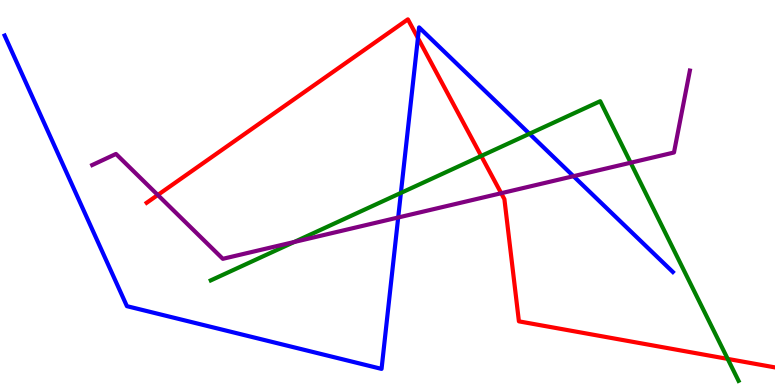[{'lines': ['blue', 'red'], 'intersections': [{'x': 5.39, 'y': 9.01}]}, {'lines': ['green', 'red'], 'intersections': [{'x': 6.21, 'y': 5.95}, {'x': 9.39, 'y': 0.678}]}, {'lines': ['purple', 'red'], 'intersections': [{'x': 2.04, 'y': 4.94}, {'x': 6.47, 'y': 4.98}]}, {'lines': ['blue', 'green'], 'intersections': [{'x': 5.17, 'y': 4.99}, {'x': 6.83, 'y': 6.53}]}, {'lines': ['blue', 'purple'], 'intersections': [{'x': 5.14, 'y': 4.35}, {'x': 7.4, 'y': 5.42}]}, {'lines': ['green', 'purple'], 'intersections': [{'x': 3.8, 'y': 3.71}, {'x': 8.14, 'y': 5.77}]}]